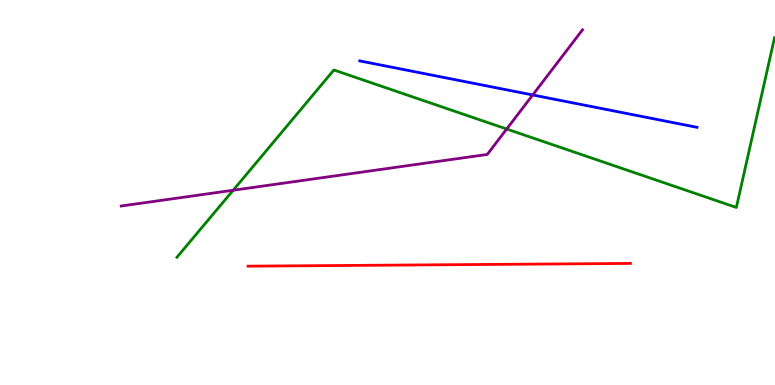[{'lines': ['blue', 'red'], 'intersections': []}, {'lines': ['green', 'red'], 'intersections': []}, {'lines': ['purple', 'red'], 'intersections': []}, {'lines': ['blue', 'green'], 'intersections': []}, {'lines': ['blue', 'purple'], 'intersections': [{'x': 6.87, 'y': 7.53}]}, {'lines': ['green', 'purple'], 'intersections': [{'x': 3.01, 'y': 5.06}, {'x': 6.54, 'y': 6.65}]}]